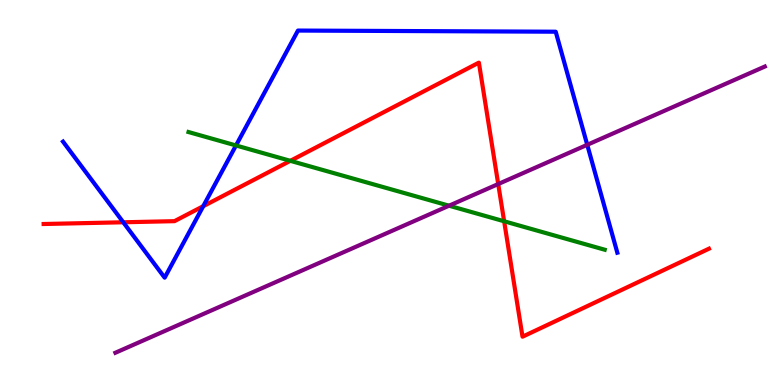[{'lines': ['blue', 'red'], 'intersections': [{'x': 1.59, 'y': 4.23}, {'x': 2.62, 'y': 4.64}]}, {'lines': ['green', 'red'], 'intersections': [{'x': 3.75, 'y': 5.82}, {'x': 6.51, 'y': 4.25}]}, {'lines': ['purple', 'red'], 'intersections': [{'x': 6.43, 'y': 5.22}]}, {'lines': ['blue', 'green'], 'intersections': [{'x': 3.05, 'y': 6.22}]}, {'lines': ['blue', 'purple'], 'intersections': [{'x': 7.58, 'y': 6.24}]}, {'lines': ['green', 'purple'], 'intersections': [{'x': 5.79, 'y': 4.66}]}]